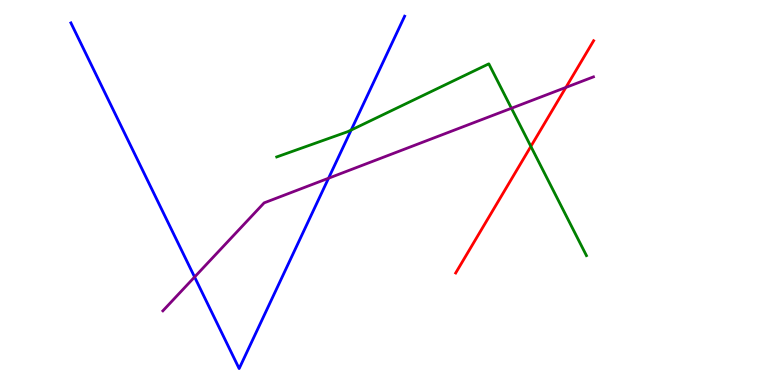[{'lines': ['blue', 'red'], 'intersections': []}, {'lines': ['green', 'red'], 'intersections': [{'x': 6.85, 'y': 6.2}]}, {'lines': ['purple', 'red'], 'intersections': [{'x': 7.3, 'y': 7.73}]}, {'lines': ['blue', 'green'], 'intersections': [{'x': 4.53, 'y': 6.62}]}, {'lines': ['blue', 'purple'], 'intersections': [{'x': 2.51, 'y': 2.8}, {'x': 4.24, 'y': 5.37}]}, {'lines': ['green', 'purple'], 'intersections': [{'x': 6.6, 'y': 7.19}]}]